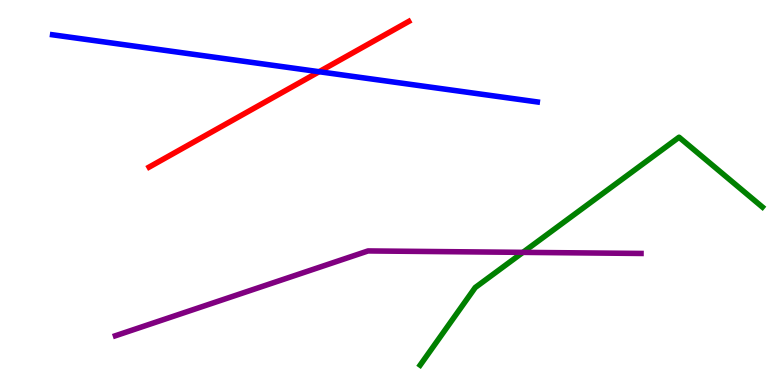[{'lines': ['blue', 'red'], 'intersections': [{'x': 4.12, 'y': 8.14}]}, {'lines': ['green', 'red'], 'intersections': []}, {'lines': ['purple', 'red'], 'intersections': []}, {'lines': ['blue', 'green'], 'intersections': []}, {'lines': ['blue', 'purple'], 'intersections': []}, {'lines': ['green', 'purple'], 'intersections': [{'x': 6.75, 'y': 3.45}]}]